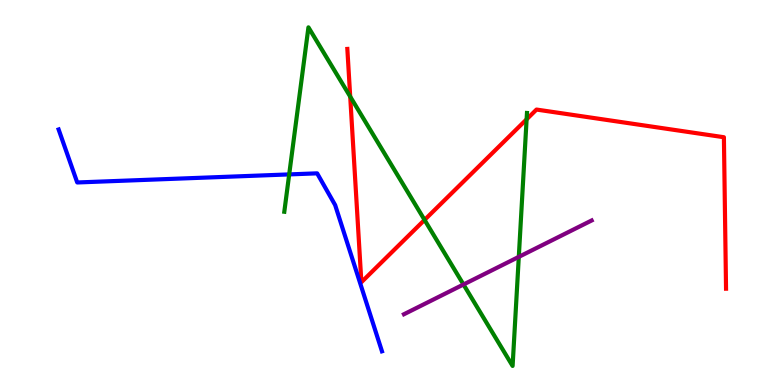[{'lines': ['blue', 'red'], 'intersections': []}, {'lines': ['green', 'red'], 'intersections': [{'x': 4.52, 'y': 7.49}, {'x': 5.48, 'y': 4.29}, {'x': 6.79, 'y': 6.9}]}, {'lines': ['purple', 'red'], 'intersections': []}, {'lines': ['blue', 'green'], 'intersections': [{'x': 3.73, 'y': 5.47}]}, {'lines': ['blue', 'purple'], 'intersections': []}, {'lines': ['green', 'purple'], 'intersections': [{'x': 5.98, 'y': 2.61}, {'x': 6.69, 'y': 3.33}]}]